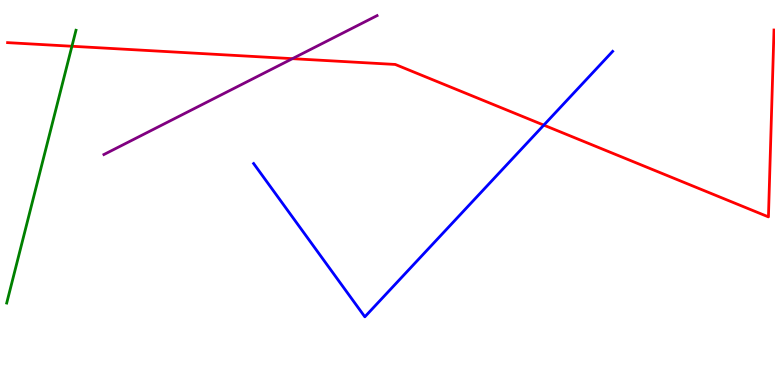[{'lines': ['blue', 'red'], 'intersections': [{'x': 7.02, 'y': 6.75}]}, {'lines': ['green', 'red'], 'intersections': [{'x': 0.928, 'y': 8.8}]}, {'lines': ['purple', 'red'], 'intersections': [{'x': 3.77, 'y': 8.48}]}, {'lines': ['blue', 'green'], 'intersections': []}, {'lines': ['blue', 'purple'], 'intersections': []}, {'lines': ['green', 'purple'], 'intersections': []}]